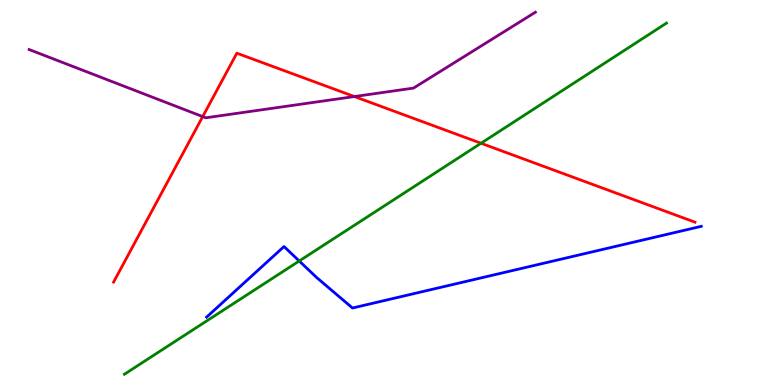[{'lines': ['blue', 'red'], 'intersections': []}, {'lines': ['green', 'red'], 'intersections': [{'x': 6.21, 'y': 6.28}]}, {'lines': ['purple', 'red'], 'intersections': [{'x': 2.62, 'y': 6.97}, {'x': 4.57, 'y': 7.49}]}, {'lines': ['blue', 'green'], 'intersections': [{'x': 3.86, 'y': 3.22}]}, {'lines': ['blue', 'purple'], 'intersections': []}, {'lines': ['green', 'purple'], 'intersections': []}]